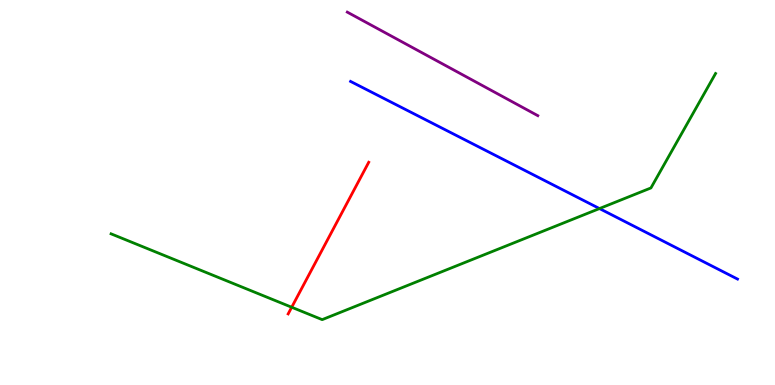[{'lines': ['blue', 'red'], 'intersections': []}, {'lines': ['green', 'red'], 'intersections': [{'x': 3.76, 'y': 2.02}]}, {'lines': ['purple', 'red'], 'intersections': []}, {'lines': ['blue', 'green'], 'intersections': [{'x': 7.74, 'y': 4.58}]}, {'lines': ['blue', 'purple'], 'intersections': []}, {'lines': ['green', 'purple'], 'intersections': []}]